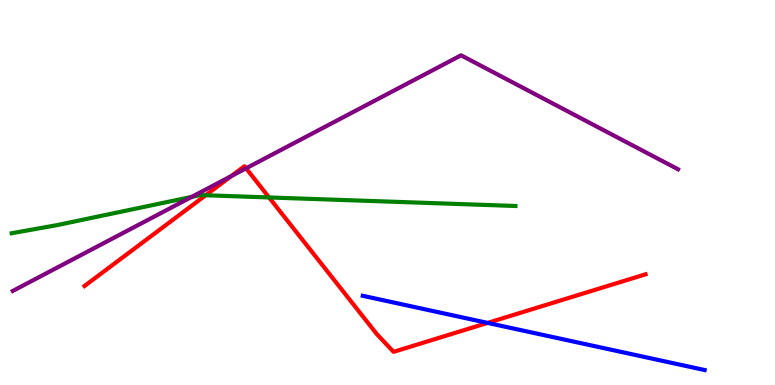[{'lines': ['blue', 'red'], 'intersections': [{'x': 6.29, 'y': 1.61}]}, {'lines': ['green', 'red'], 'intersections': [{'x': 2.65, 'y': 4.93}, {'x': 3.47, 'y': 4.87}]}, {'lines': ['purple', 'red'], 'intersections': [{'x': 2.98, 'y': 5.43}, {'x': 3.18, 'y': 5.63}]}, {'lines': ['blue', 'green'], 'intersections': []}, {'lines': ['blue', 'purple'], 'intersections': []}, {'lines': ['green', 'purple'], 'intersections': [{'x': 2.47, 'y': 4.89}]}]